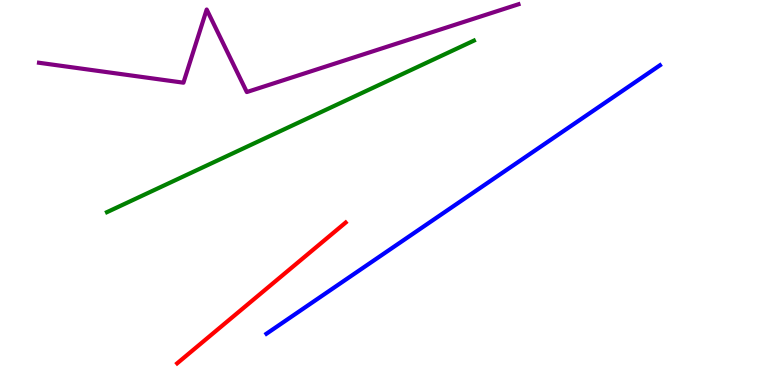[{'lines': ['blue', 'red'], 'intersections': []}, {'lines': ['green', 'red'], 'intersections': []}, {'lines': ['purple', 'red'], 'intersections': []}, {'lines': ['blue', 'green'], 'intersections': []}, {'lines': ['blue', 'purple'], 'intersections': []}, {'lines': ['green', 'purple'], 'intersections': []}]